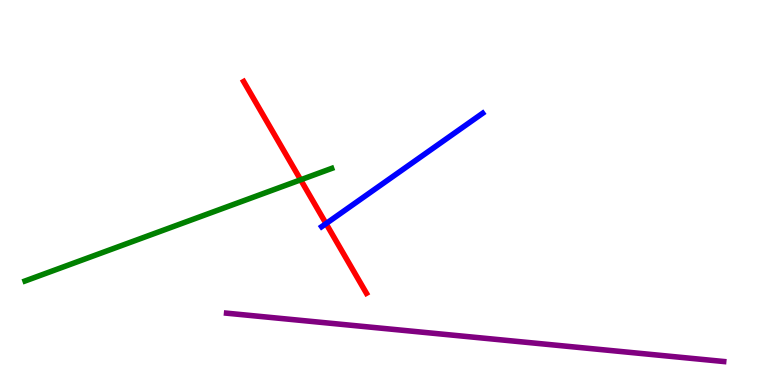[{'lines': ['blue', 'red'], 'intersections': [{'x': 4.21, 'y': 4.19}]}, {'lines': ['green', 'red'], 'intersections': [{'x': 3.88, 'y': 5.33}]}, {'lines': ['purple', 'red'], 'intersections': []}, {'lines': ['blue', 'green'], 'intersections': []}, {'lines': ['blue', 'purple'], 'intersections': []}, {'lines': ['green', 'purple'], 'intersections': []}]